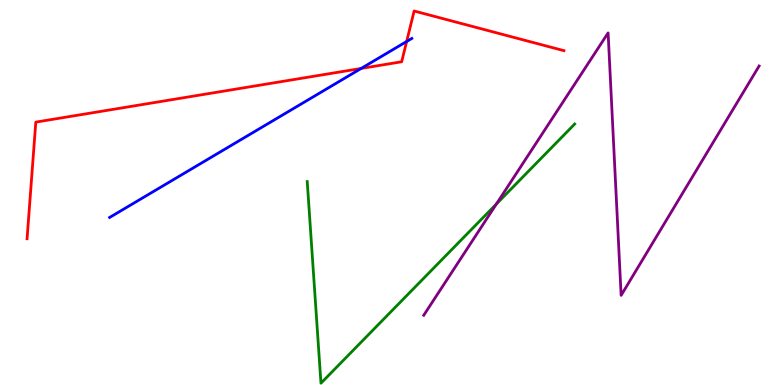[{'lines': ['blue', 'red'], 'intersections': [{'x': 4.66, 'y': 8.22}, {'x': 5.25, 'y': 8.92}]}, {'lines': ['green', 'red'], 'intersections': []}, {'lines': ['purple', 'red'], 'intersections': []}, {'lines': ['blue', 'green'], 'intersections': []}, {'lines': ['blue', 'purple'], 'intersections': []}, {'lines': ['green', 'purple'], 'intersections': [{'x': 6.41, 'y': 4.7}]}]